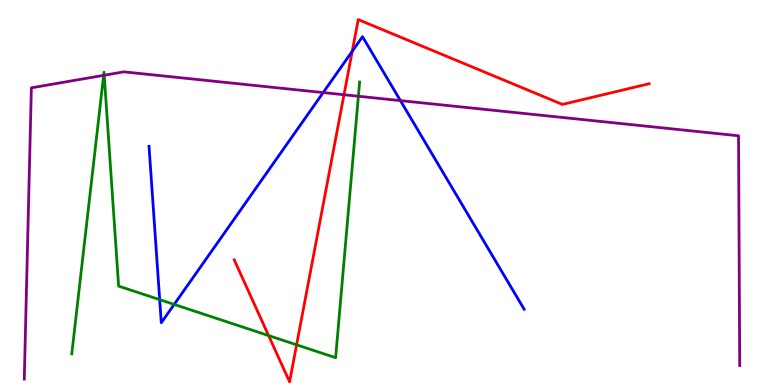[{'lines': ['blue', 'red'], 'intersections': [{'x': 4.54, 'y': 8.67}]}, {'lines': ['green', 'red'], 'intersections': [{'x': 3.47, 'y': 1.28}, {'x': 3.83, 'y': 1.04}]}, {'lines': ['purple', 'red'], 'intersections': [{'x': 4.44, 'y': 7.54}]}, {'lines': ['blue', 'green'], 'intersections': [{'x': 2.06, 'y': 2.22}, {'x': 2.25, 'y': 2.09}]}, {'lines': ['blue', 'purple'], 'intersections': [{'x': 4.17, 'y': 7.6}, {'x': 5.17, 'y': 7.39}]}, {'lines': ['green', 'purple'], 'intersections': [{'x': 1.34, 'y': 8.04}, {'x': 1.34, 'y': 8.05}, {'x': 4.62, 'y': 7.5}]}]